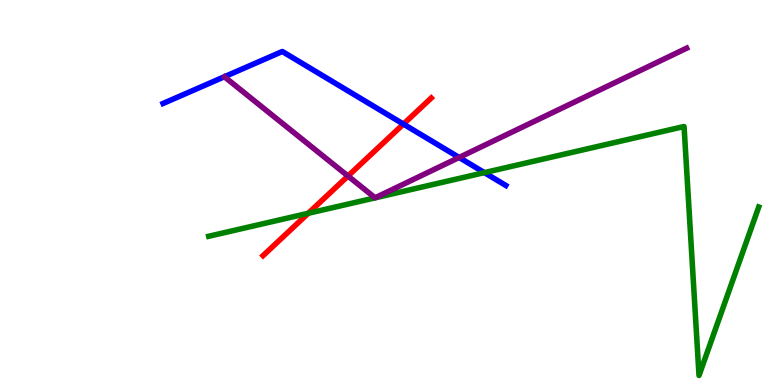[{'lines': ['blue', 'red'], 'intersections': [{'x': 5.21, 'y': 6.78}]}, {'lines': ['green', 'red'], 'intersections': [{'x': 3.98, 'y': 4.46}]}, {'lines': ['purple', 'red'], 'intersections': [{'x': 4.49, 'y': 5.43}]}, {'lines': ['blue', 'green'], 'intersections': [{'x': 6.25, 'y': 5.52}]}, {'lines': ['blue', 'purple'], 'intersections': [{'x': 5.92, 'y': 5.91}]}, {'lines': ['green', 'purple'], 'intersections': []}]